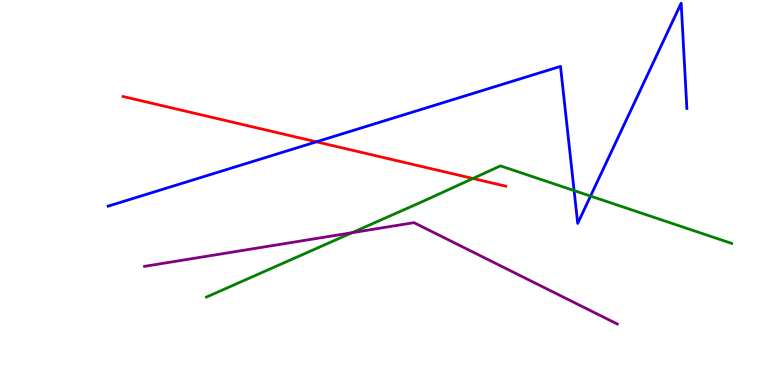[{'lines': ['blue', 'red'], 'intersections': [{'x': 4.08, 'y': 6.32}]}, {'lines': ['green', 'red'], 'intersections': [{'x': 6.1, 'y': 5.36}]}, {'lines': ['purple', 'red'], 'intersections': []}, {'lines': ['blue', 'green'], 'intersections': [{'x': 7.41, 'y': 5.05}, {'x': 7.62, 'y': 4.91}]}, {'lines': ['blue', 'purple'], 'intersections': []}, {'lines': ['green', 'purple'], 'intersections': [{'x': 4.54, 'y': 3.96}]}]